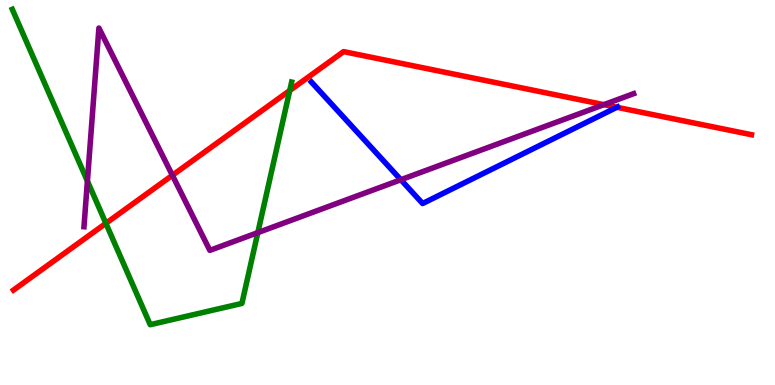[{'lines': ['blue', 'red'], 'intersections': [{'x': 7.96, 'y': 7.21}]}, {'lines': ['green', 'red'], 'intersections': [{'x': 1.37, 'y': 4.2}, {'x': 3.74, 'y': 7.65}]}, {'lines': ['purple', 'red'], 'intersections': [{'x': 2.22, 'y': 5.45}, {'x': 7.79, 'y': 7.28}]}, {'lines': ['blue', 'green'], 'intersections': []}, {'lines': ['blue', 'purple'], 'intersections': [{'x': 5.17, 'y': 5.33}]}, {'lines': ['green', 'purple'], 'intersections': [{'x': 1.13, 'y': 5.3}, {'x': 3.33, 'y': 3.96}]}]